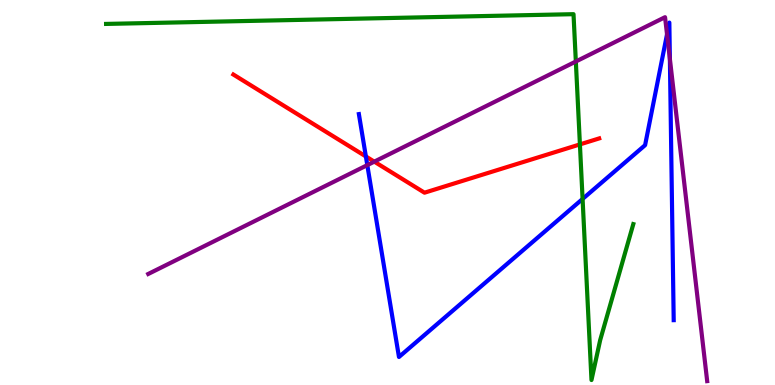[{'lines': ['blue', 'red'], 'intersections': [{'x': 4.72, 'y': 5.94}]}, {'lines': ['green', 'red'], 'intersections': [{'x': 7.48, 'y': 6.25}]}, {'lines': ['purple', 'red'], 'intersections': [{'x': 4.83, 'y': 5.8}]}, {'lines': ['blue', 'green'], 'intersections': [{'x': 7.52, 'y': 4.83}]}, {'lines': ['blue', 'purple'], 'intersections': [{'x': 4.74, 'y': 5.71}, {'x': 8.61, 'y': 9.11}, {'x': 8.64, 'y': 8.47}]}, {'lines': ['green', 'purple'], 'intersections': [{'x': 7.43, 'y': 8.4}]}]